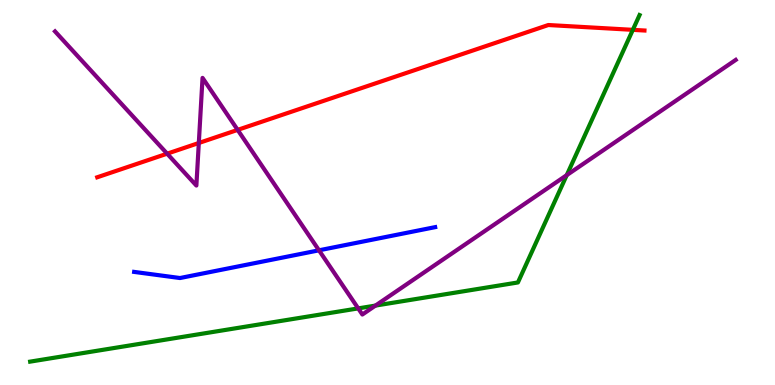[{'lines': ['blue', 'red'], 'intersections': []}, {'lines': ['green', 'red'], 'intersections': [{'x': 8.17, 'y': 9.22}]}, {'lines': ['purple', 'red'], 'intersections': [{'x': 2.16, 'y': 6.01}, {'x': 2.57, 'y': 6.29}, {'x': 3.07, 'y': 6.63}]}, {'lines': ['blue', 'green'], 'intersections': []}, {'lines': ['blue', 'purple'], 'intersections': [{'x': 4.12, 'y': 3.5}]}, {'lines': ['green', 'purple'], 'intersections': [{'x': 4.62, 'y': 1.99}, {'x': 4.84, 'y': 2.06}, {'x': 7.31, 'y': 5.45}]}]